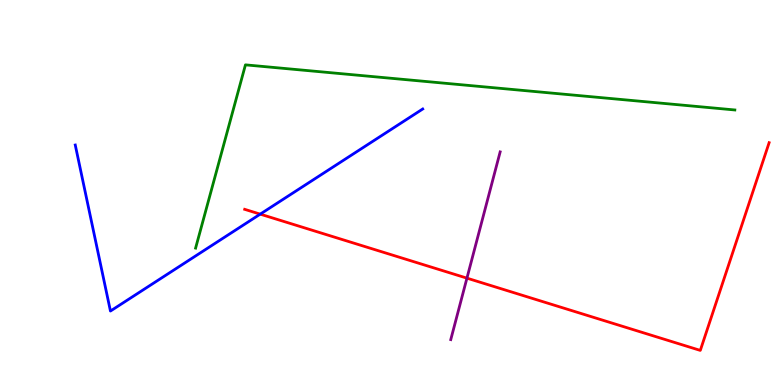[{'lines': ['blue', 'red'], 'intersections': [{'x': 3.36, 'y': 4.44}]}, {'lines': ['green', 'red'], 'intersections': []}, {'lines': ['purple', 'red'], 'intersections': [{'x': 6.03, 'y': 2.78}]}, {'lines': ['blue', 'green'], 'intersections': []}, {'lines': ['blue', 'purple'], 'intersections': []}, {'lines': ['green', 'purple'], 'intersections': []}]